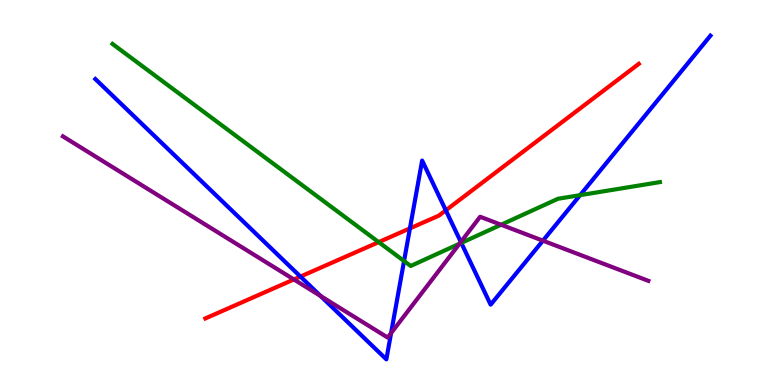[{'lines': ['blue', 'red'], 'intersections': [{'x': 3.88, 'y': 2.82}, {'x': 5.29, 'y': 4.07}, {'x': 5.75, 'y': 4.54}]}, {'lines': ['green', 'red'], 'intersections': [{'x': 4.89, 'y': 3.71}]}, {'lines': ['purple', 'red'], 'intersections': [{'x': 3.79, 'y': 2.74}]}, {'lines': ['blue', 'green'], 'intersections': [{'x': 5.21, 'y': 3.22}, {'x': 5.95, 'y': 3.69}, {'x': 7.49, 'y': 4.93}]}, {'lines': ['blue', 'purple'], 'intersections': [{'x': 4.14, 'y': 2.31}, {'x': 5.05, 'y': 1.35}, {'x': 5.95, 'y': 3.71}, {'x': 7.01, 'y': 3.75}]}, {'lines': ['green', 'purple'], 'intersections': [{'x': 5.93, 'y': 3.67}, {'x': 6.47, 'y': 4.16}]}]